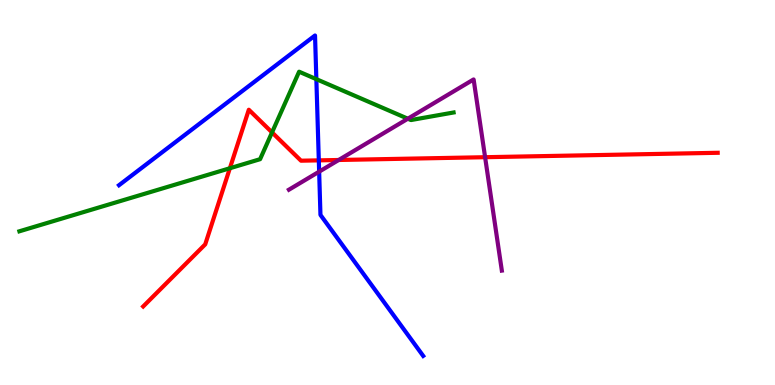[{'lines': ['blue', 'red'], 'intersections': [{'x': 4.11, 'y': 5.83}]}, {'lines': ['green', 'red'], 'intersections': [{'x': 2.97, 'y': 5.63}, {'x': 3.51, 'y': 6.56}]}, {'lines': ['purple', 'red'], 'intersections': [{'x': 4.37, 'y': 5.84}, {'x': 6.26, 'y': 5.92}]}, {'lines': ['blue', 'green'], 'intersections': [{'x': 4.08, 'y': 7.94}]}, {'lines': ['blue', 'purple'], 'intersections': [{'x': 4.12, 'y': 5.54}]}, {'lines': ['green', 'purple'], 'intersections': [{'x': 5.26, 'y': 6.92}]}]